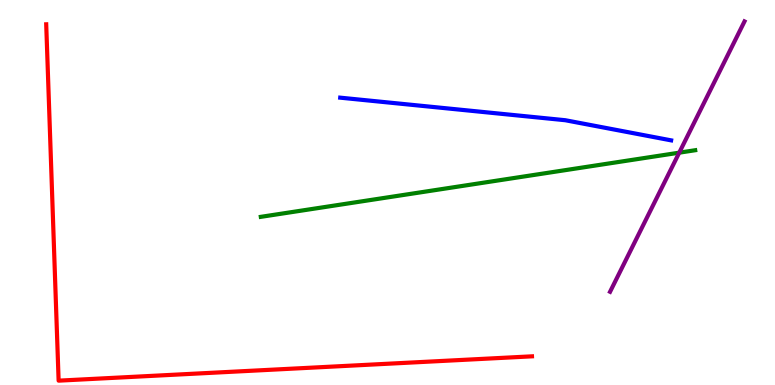[{'lines': ['blue', 'red'], 'intersections': []}, {'lines': ['green', 'red'], 'intersections': []}, {'lines': ['purple', 'red'], 'intersections': []}, {'lines': ['blue', 'green'], 'intersections': []}, {'lines': ['blue', 'purple'], 'intersections': []}, {'lines': ['green', 'purple'], 'intersections': [{'x': 8.76, 'y': 6.03}]}]